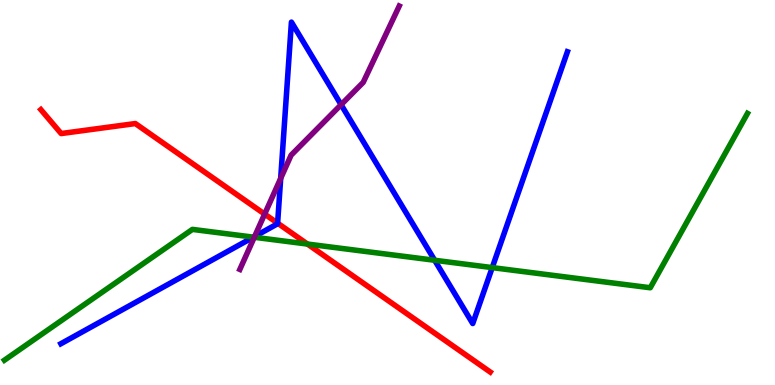[{'lines': ['blue', 'red'], 'intersections': [{'x': 3.58, 'y': 4.2}]}, {'lines': ['green', 'red'], 'intersections': [{'x': 3.97, 'y': 3.66}]}, {'lines': ['purple', 'red'], 'intersections': [{'x': 3.42, 'y': 4.44}]}, {'lines': ['blue', 'green'], 'intersections': [{'x': 3.27, 'y': 3.84}, {'x': 5.61, 'y': 3.24}, {'x': 6.35, 'y': 3.05}]}, {'lines': ['blue', 'purple'], 'intersections': [{'x': 3.29, 'y': 3.86}, {'x': 3.62, 'y': 5.37}, {'x': 4.4, 'y': 7.28}]}, {'lines': ['green', 'purple'], 'intersections': [{'x': 3.28, 'y': 3.84}]}]